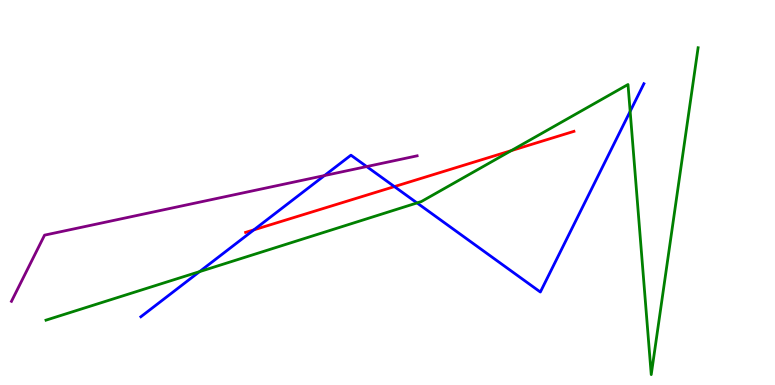[{'lines': ['blue', 'red'], 'intersections': [{'x': 3.28, 'y': 4.03}, {'x': 5.09, 'y': 5.15}]}, {'lines': ['green', 'red'], 'intersections': [{'x': 6.6, 'y': 6.09}]}, {'lines': ['purple', 'red'], 'intersections': []}, {'lines': ['blue', 'green'], 'intersections': [{'x': 2.57, 'y': 2.94}, {'x': 5.38, 'y': 4.73}, {'x': 8.13, 'y': 7.11}]}, {'lines': ['blue', 'purple'], 'intersections': [{'x': 4.19, 'y': 5.44}, {'x': 4.73, 'y': 5.67}]}, {'lines': ['green', 'purple'], 'intersections': []}]